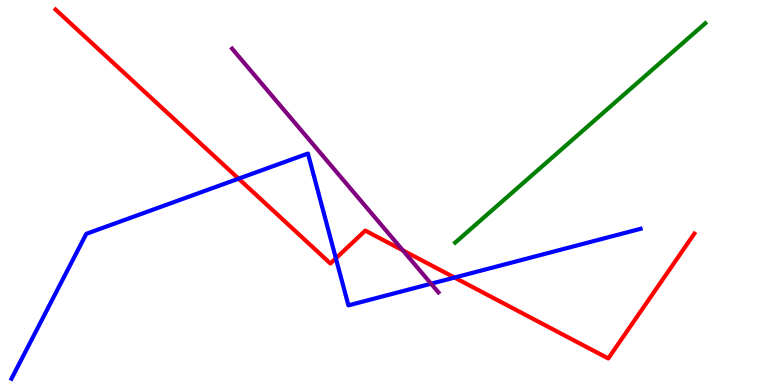[{'lines': ['blue', 'red'], 'intersections': [{'x': 3.08, 'y': 5.36}, {'x': 4.33, 'y': 3.29}, {'x': 5.87, 'y': 2.79}]}, {'lines': ['green', 'red'], 'intersections': []}, {'lines': ['purple', 'red'], 'intersections': [{'x': 5.2, 'y': 3.5}]}, {'lines': ['blue', 'green'], 'intersections': []}, {'lines': ['blue', 'purple'], 'intersections': [{'x': 5.56, 'y': 2.63}]}, {'lines': ['green', 'purple'], 'intersections': []}]